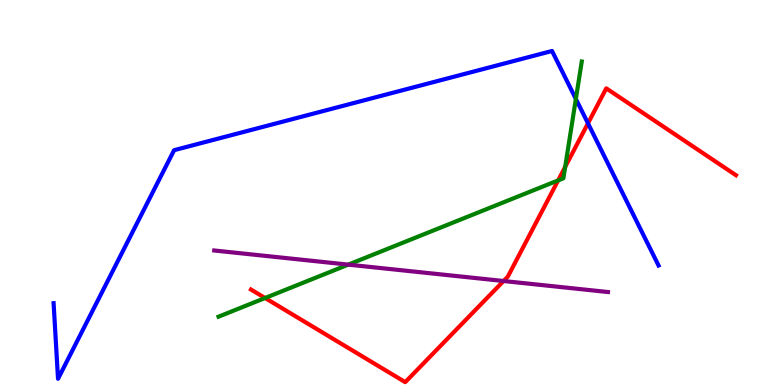[{'lines': ['blue', 'red'], 'intersections': [{'x': 7.59, 'y': 6.8}]}, {'lines': ['green', 'red'], 'intersections': [{'x': 3.42, 'y': 2.26}, {'x': 7.2, 'y': 5.31}, {'x': 7.29, 'y': 5.66}]}, {'lines': ['purple', 'red'], 'intersections': [{'x': 6.5, 'y': 2.7}]}, {'lines': ['blue', 'green'], 'intersections': [{'x': 7.43, 'y': 7.43}]}, {'lines': ['blue', 'purple'], 'intersections': []}, {'lines': ['green', 'purple'], 'intersections': [{'x': 4.49, 'y': 3.13}]}]